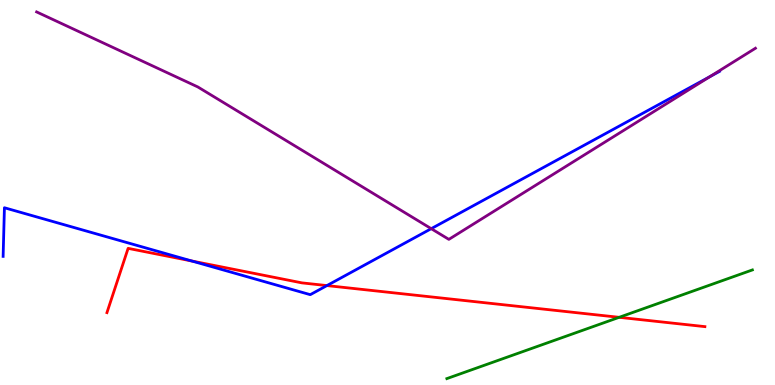[{'lines': ['blue', 'red'], 'intersections': [{'x': 2.48, 'y': 3.22}, {'x': 4.22, 'y': 2.58}]}, {'lines': ['green', 'red'], 'intersections': [{'x': 7.99, 'y': 1.76}]}, {'lines': ['purple', 'red'], 'intersections': []}, {'lines': ['blue', 'green'], 'intersections': []}, {'lines': ['blue', 'purple'], 'intersections': [{'x': 5.56, 'y': 4.06}, {'x': 9.16, 'y': 8.01}]}, {'lines': ['green', 'purple'], 'intersections': []}]